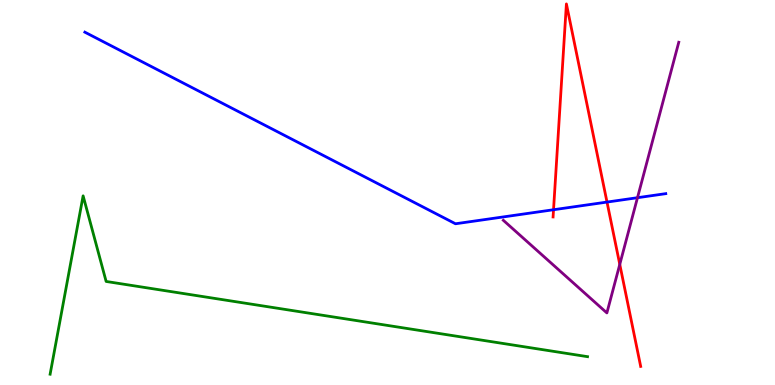[{'lines': ['blue', 'red'], 'intersections': [{'x': 7.14, 'y': 4.55}, {'x': 7.83, 'y': 4.75}]}, {'lines': ['green', 'red'], 'intersections': []}, {'lines': ['purple', 'red'], 'intersections': [{'x': 8.0, 'y': 3.13}]}, {'lines': ['blue', 'green'], 'intersections': []}, {'lines': ['blue', 'purple'], 'intersections': [{'x': 8.23, 'y': 4.86}]}, {'lines': ['green', 'purple'], 'intersections': []}]